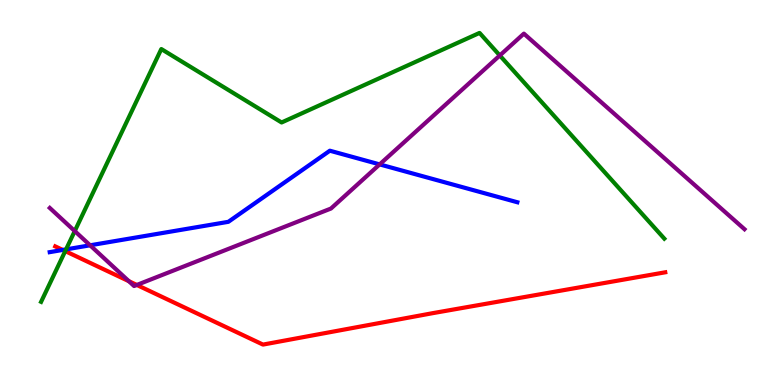[{'lines': ['blue', 'red'], 'intersections': [{'x': 0.81, 'y': 3.51}]}, {'lines': ['green', 'red'], 'intersections': [{'x': 0.842, 'y': 3.48}]}, {'lines': ['purple', 'red'], 'intersections': [{'x': 1.66, 'y': 2.7}, {'x': 1.77, 'y': 2.6}]}, {'lines': ['blue', 'green'], 'intersections': [{'x': 0.852, 'y': 3.52}]}, {'lines': ['blue', 'purple'], 'intersections': [{'x': 1.16, 'y': 3.63}, {'x': 4.9, 'y': 5.73}]}, {'lines': ['green', 'purple'], 'intersections': [{'x': 0.965, 'y': 4.0}, {'x': 6.45, 'y': 8.56}]}]